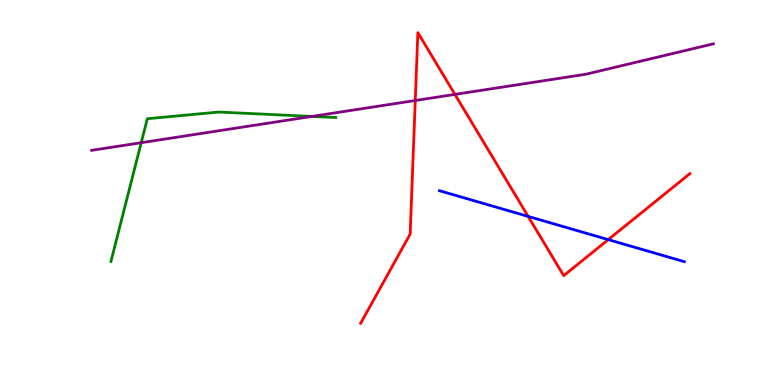[{'lines': ['blue', 'red'], 'intersections': [{'x': 6.81, 'y': 4.38}, {'x': 7.85, 'y': 3.78}]}, {'lines': ['green', 'red'], 'intersections': []}, {'lines': ['purple', 'red'], 'intersections': [{'x': 5.36, 'y': 7.39}, {'x': 5.87, 'y': 7.55}]}, {'lines': ['blue', 'green'], 'intersections': []}, {'lines': ['blue', 'purple'], 'intersections': []}, {'lines': ['green', 'purple'], 'intersections': [{'x': 1.82, 'y': 6.29}, {'x': 4.03, 'y': 6.98}]}]